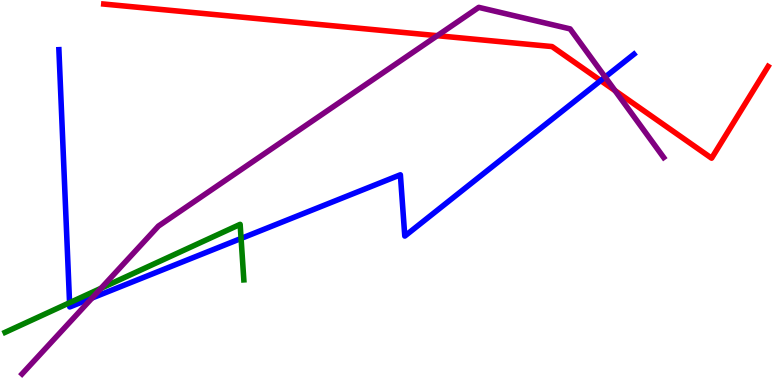[{'lines': ['blue', 'red'], 'intersections': [{'x': 7.75, 'y': 7.91}]}, {'lines': ['green', 'red'], 'intersections': []}, {'lines': ['purple', 'red'], 'intersections': [{'x': 5.64, 'y': 9.07}, {'x': 7.94, 'y': 7.65}]}, {'lines': ['blue', 'green'], 'intersections': [{'x': 0.898, 'y': 2.14}, {'x': 3.11, 'y': 3.81}]}, {'lines': ['blue', 'purple'], 'intersections': [{'x': 1.19, 'y': 2.26}, {'x': 7.81, 'y': 8.0}]}, {'lines': ['green', 'purple'], 'intersections': [{'x': 1.3, 'y': 2.51}]}]